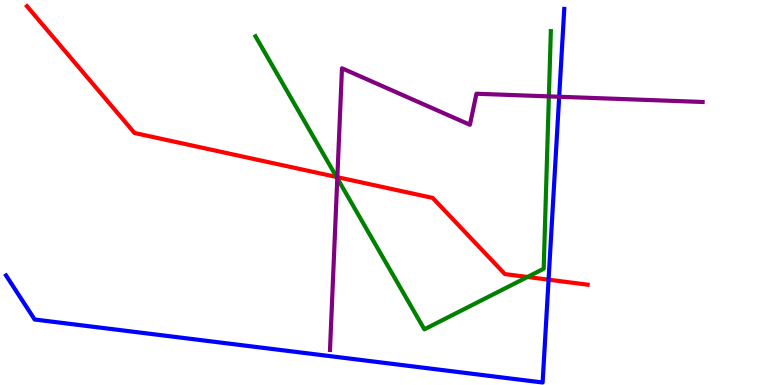[{'lines': ['blue', 'red'], 'intersections': [{'x': 7.08, 'y': 2.74}]}, {'lines': ['green', 'red'], 'intersections': [{'x': 4.34, 'y': 5.4}, {'x': 6.81, 'y': 2.81}]}, {'lines': ['purple', 'red'], 'intersections': [{'x': 4.35, 'y': 5.4}]}, {'lines': ['blue', 'green'], 'intersections': []}, {'lines': ['blue', 'purple'], 'intersections': [{'x': 7.22, 'y': 7.49}]}, {'lines': ['green', 'purple'], 'intersections': [{'x': 4.35, 'y': 5.37}, {'x': 7.08, 'y': 7.5}]}]